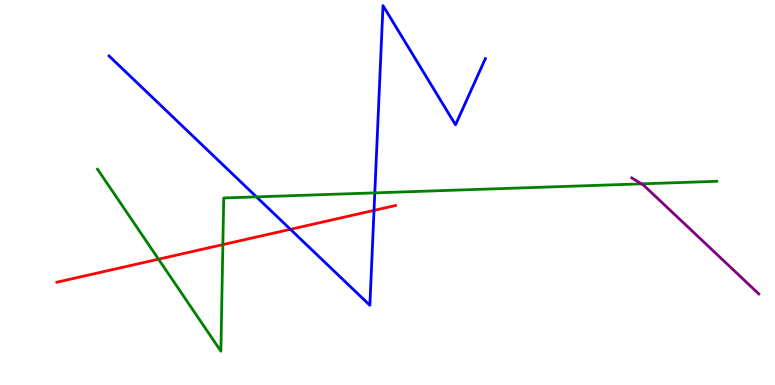[{'lines': ['blue', 'red'], 'intersections': [{'x': 3.75, 'y': 4.04}, {'x': 4.83, 'y': 4.54}]}, {'lines': ['green', 'red'], 'intersections': [{'x': 2.05, 'y': 3.27}, {'x': 2.88, 'y': 3.65}]}, {'lines': ['purple', 'red'], 'intersections': []}, {'lines': ['blue', 'green'], 'intersections': [{'x': 3.31, 'y': 4.89}, {'x': 4.84, 'y': 4.99}]}, {'lines': ['blue', 'purple'], 'intersections': []}, {'lines': ['green', 'purple'], 'intersections': [{'x': 8.28, 'y': 5.22}]}]